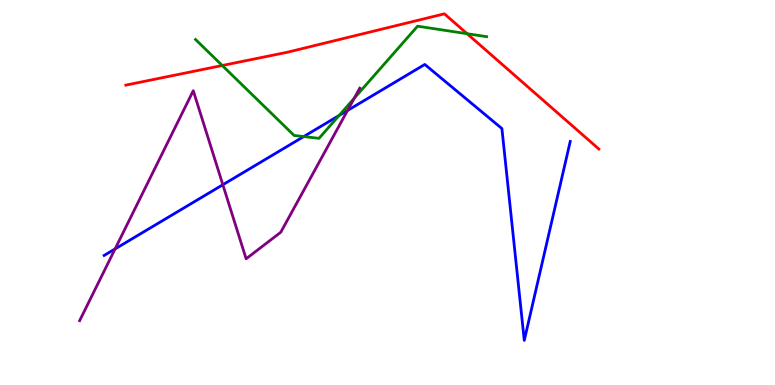[{'lines': ['blue', 'red'], 'intersections': []}, {'lines': ['green', 'red'], 'intersections': [{'x': 2.87, 'y': 8.3}, {'x': 6.03, 'y': 9.12}]}, {'lines': ['purple', 'red'], 'intersections': []}, {'lines': ['blue', 'green'], 'intersections': [{'x': 3.92, 'y': 6.45}, {'x': 4.38, 'y': 7.0}]}, {'lines': ['blue', 'purple'], 'intersections': [{'x': 1.49, 'y': 3.53}, {'x': 2.88, 'y': 5.2}, {'x': 4.48, 'y': 7.13}]}, {'lines': ['green', 'purple'], 'intersections': [{'x': 4.57, 'y': 7.45}]}]